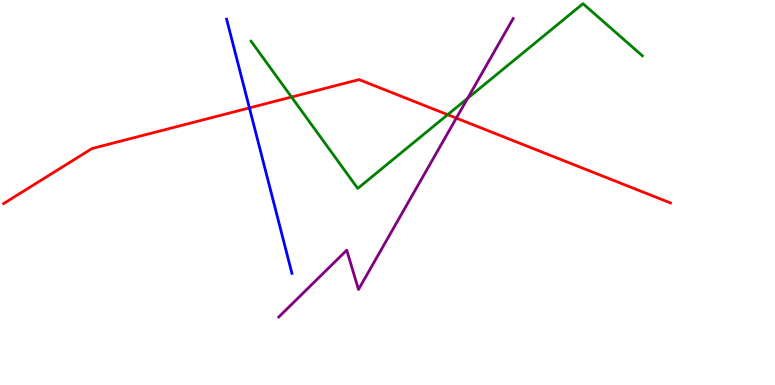[{'lines': ['blue', 'red'], 'intersections': [{'x': 3.22, 'y': 7.2}]}, {'lines': ['green', 'red'], 'intersections': [{'x': 3.76, 'y': 7.48}, {'x': 5.78, 'y': 7.02}]}, {'lines': ['purple', 'red'], 'intersections': [{'x': 5.89, 'y': 6.93}]}, {'lines': ['blue', 'green'], 'intersections': []}, {'lines': ['blue', 'purple'], 'intersections': []}, {'lines': ['green', 'purple'], 'intersections': [{'x': 6.03, 'y': 7.45}]}]